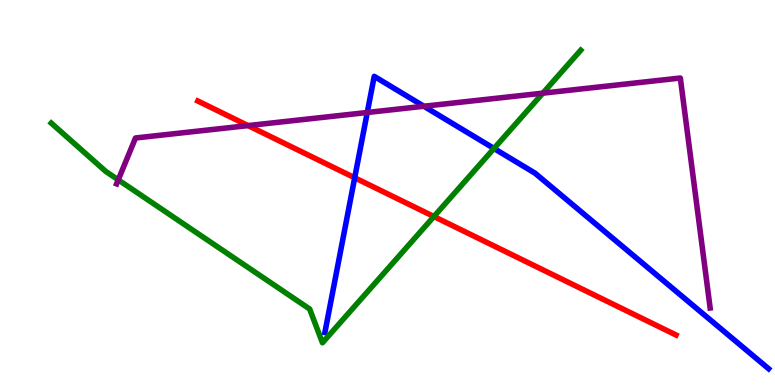[{'lines': ['blue', 'red'], 'intersections': [{'x': 4.58, 'y': 5.38}]}, {'lines': ['green', 'red'], 'intersections': [{'x': 5.6, 'y': 4.38}]}, {'lines': ['purple', 'red'], 'intersections': [{'x': 3.2, 'y': 6.74}]}, {'lines': ['blue', 'green'], 'intersections': [{'x': 6.37, 'y': 6.14}]}, {'lines': ['blue', 'purple'], 'intersections': [{'x': 4.74, 'y': 7.08}, {'x': 5.47, 'y': 7.24}]}, {'lines': ['green', 'purple'], 'intersections': [{'x': 1.53, 'y': 5.33}, {'x': 7.0, 'y': 7.58}]}]